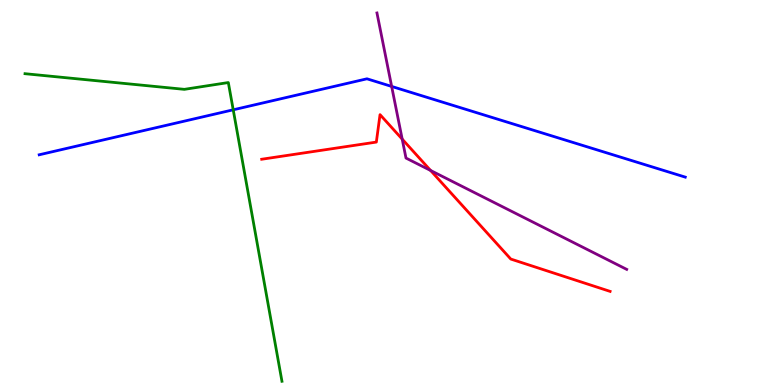[{'lines': ['blue', 'red'], 'intersections': []}, {'lines': ['green', 'red'], 'intersections': []}, {'lines': ['purple', 'red'], 'intersections': [{'x': 5.19, 'y': 6.39}, {'x': 5.56, 'y': 5.57}]}, {'lines': ['blue', 'green'], 'intersections': [{'x': 3.01, 'y': 7.15}]}, {'lines': ['blue', 'purple'], 'intersections': [{'x': 5.05, 'y': 7.76}]}, {'lines': ['green', 'purple'], 'intersections': []}]